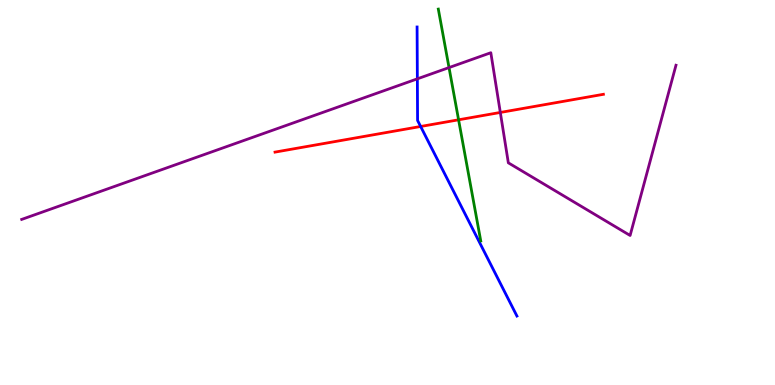[{'lines': ['blue', 'red'], 'intersections': [{'x': 5.43, 'y': 6.71}]}, {'lines': ['green', 'red'], 'intersections': [{'x': 5.92, 'y': 6.89}]}, {'lines': ['purple', 'red'], 'intersections': [{'x': 6.46, 'y': 7.08}]}, {'lines': ['blue', 'green'], 'intersections': []}, {'lines': ['blue', 'purple'], 'intersections': [{'x': 5.39, 'y': 7.95}]}, {'lines': ['green', 'purple'], 'intersections': [{'x': 5.79, 'y': 8.24}]}]